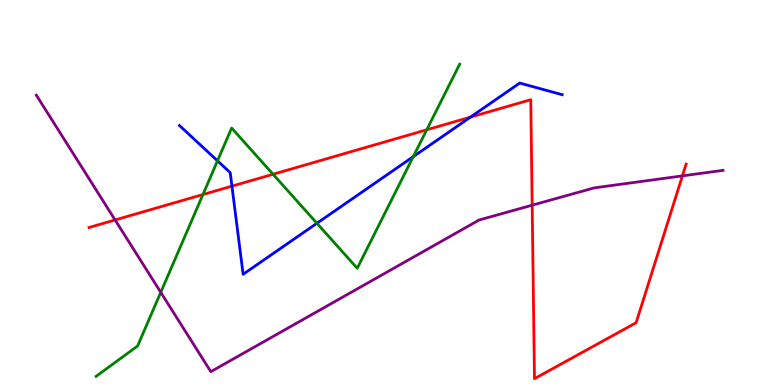[{'lines': ['blue', 'red'], 'intersections': [{'x': 2.99, 'y': 5.16}, {'x': 6.07, 'y': 6.96}]}, {'lines': ['green', 'red'], 'intersections': [{'x': 2.62, 'y': 4.95}, {'x': 3.52, 'y': 5.47}, {'x': 5.51, 'y': 6.63}]}, {'lines': ['purple', 'red'], 'intersections': [{'x': 1.49, 'y': 4.29}, {'x': 6.87, 'y': 4.67}, {'x': 8.81, 'y': 5.43}]}, {'lines': ['blue', 'green'], 'intersections': [{'x': 2.81, 'y': 5.82}, {'x': 4.09, 'y': 4.2}, {'x': 5.33, 'y': 5.93}]}, {'lines': ['blue', 'purple'], 'intersections': []}, {'lines': ['green', 'purple'], 'intersections': [{'x': 2.07, 'y': 2.41}]}]